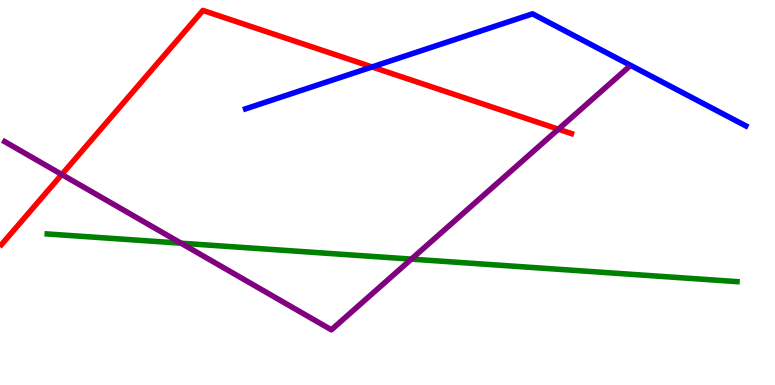[{'lines': ['blue', 'red'], 'intersections': [{'x': 4.8, 'y': 8.26}]}, {'lines': ['green', 'red'], 'intersections': []}, {'lines': ['purple', 'red'], 'intersections': [{'x': 0.797, 'y': 5.47}, {'x': 7.2, 'y': 6.64}]}, {'lines': ['blue', 'green'], 'intersections': []}, {'lines': ['blue', 'purple'], 'intersections': []}, {'lines': ['green', 'purple'], 'intersections': [{'x': 2.34, 'y': 3.68}, {'x': 5.31, 'y': 3.27}]}]